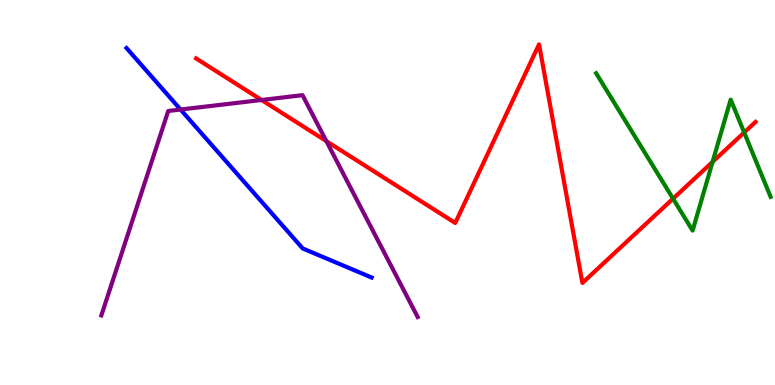[{'lines': ['blue', 'red'], 'intersections': []}, {'lines': ['green', 'red'], 'intersections': [{'x': 8.68, 'y': 4.84}, {'x': 9.19, 'y': 5.8}, {'x': 9.6, 'y': 6.56}]}, {'lines': ['purple', 'red'], 'intersections': [{'x': 3.37, 'y': 7.4}, {'x': 4.21, 'y': 6.33}]}, {'lines': ['blue', 'green'], 'intersections': []}, {'lines': ['blue', 'purple'], 'intersections': [{'x': 2.33, 'y': 7.15}]}, {'lines': ['green', 'purple'], 'intersections': []}]